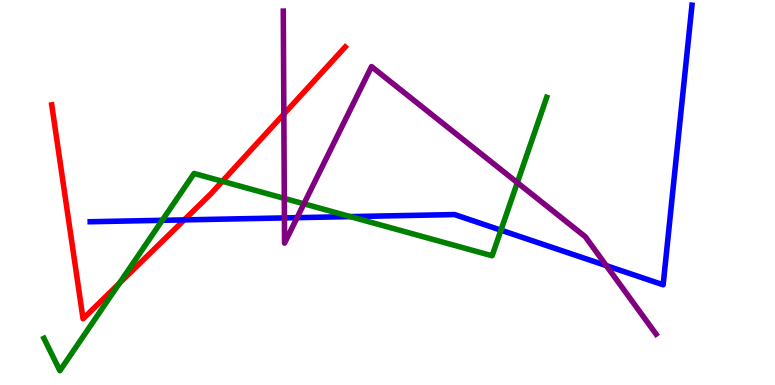[{'lines': ['blue', 'red'], 'intersections': [{'x': 2.38, 'y': 4.29}]}, {'lines': ['green', 'red'], 'intersections': [{'x': 1.54, 'y': 2.64}, {'x': 2.87, 'y': 5.29}]}, {'lines': ['purple', 'red'], 'intersections': [{'x': 3.66, 'y': 7.04}]}, {'lines': ['blue', 'green'], 'intersections': [{'x': 2.09, 'y': 4.28}, {'x': 4.52, 'y': 4.37}, {'x': 6.46, 'y': 4.02}]}, {'lines': ['blue', 'purple'], 'intersections': [{'x': 3.67, 'y': 4.34}, {'x': 3.83, 'y': 4.35}, {'x': 7.82, 'y': 3.1}]}, {'lines': ['green', 'purple'], 'intersections': [{'x': 3.67, 'y': 4.85}, {'x': 3.92, 'y': 4.71}, {'x': 6.68, 'y': 5.26}]}]